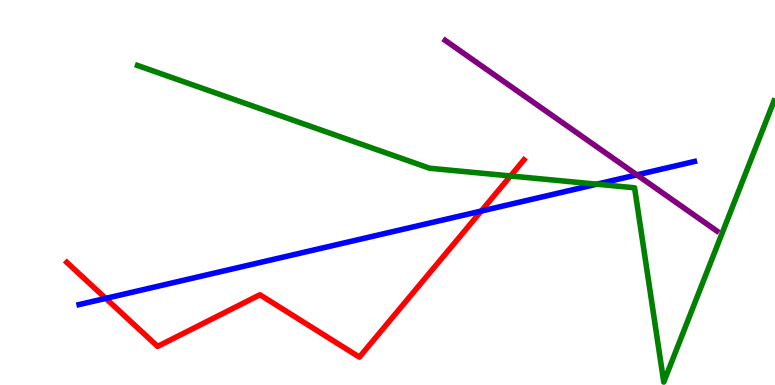[{'lines': ['blue', 'red'], 'intersections': [{'x': 1.36, 'y': 2.25}, {'x': 6.21, 'y': 4.52}]}, {'lines': ['green', 'red'], 'intersections': [{'x': 6.59, 'y': 5.43}]}, {'lines': ['purple', 'red'], 'intersections': []}, {'lines': ['blue', 'green'], 'intersections': [{'x': 7.7, 'y': 5.22}]}, {'lines': ['blue', 'purple'], 'intersections': [{'x': 8.22, 'y': 5.46}]}, {'lines': ['green', 'purple'], 'intersections': []}]